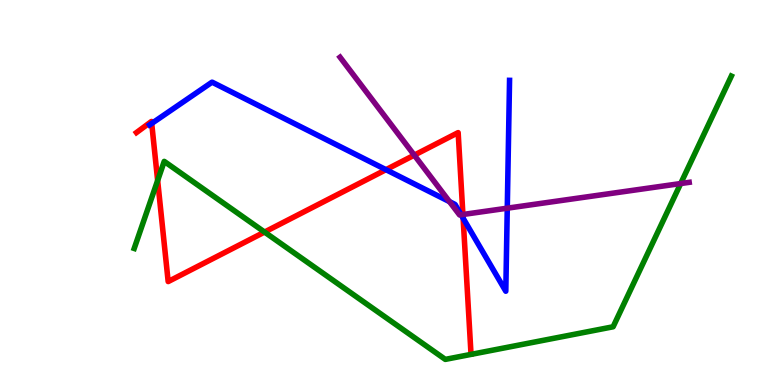[{'lines': ['blue', 'red'], 'intersections': [{'x': 1.96, 'y': 6.79}, {'x': 4.98, 'y': 5.59}, {'x': 5.98, 'y': 4.33}]}, {'lines': ['green', 'red'], 'intersections': [{'x': 2.03, 'y': 5.31}, {'x': 3.41, 'y': 3.97}]}, {'lines': ['purple', 'red'], 'intersections': [{'x': 5.35, 'y': 5.97}, {'x': 5.97, 'y': 4.43}]}, {'lines': ['blue', 'green'], 'intersections': []}, {'lines': ['blue', 'purple'], 'intersections': [{'x': 5.8, 'y': 4.76}, {'x': 5.95, 'y': 4.42}, {'x': 6.55, 'y': 4.59}]}, {'lines': ['green', 'purple'], 'intersections': [{'x': 8.78, 'y': 5.23}]}]